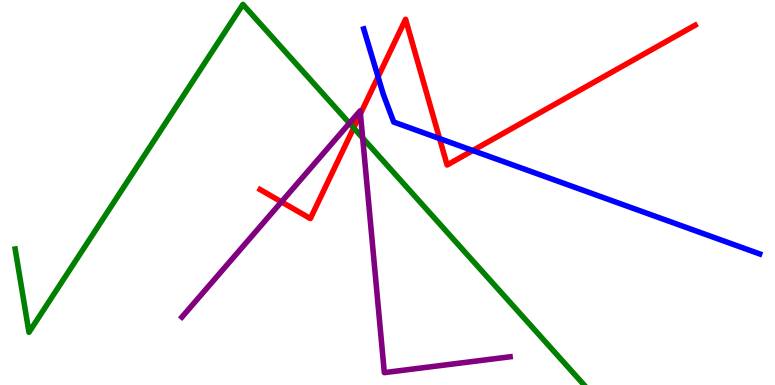[{'lines': ['blue', 'red'], 'intersections': [{'x': 4.88, 'y': 8.0}, {'x': 5.67, 'y': 6.4}, {'x': 6.1, 'y': 6.09}]}, {'lines': ['green', 'red'], 'intersections': [{'x': 4.56, 'y': 6.68}]}, {'lines': ['purple', 'red'], 'intersections': [{'x': 3.63, 'y': 4.76}, {'x': 4.65, 'y': 7.04}]}, {'lines': ['blue', 'green'], 'intersections': []}, {'lines': ['blue', 'purple'], 'intersections': []}, {'lines': ['green', 'purple'], 'intersections': [{'x': 4.51, 'y': 6.8}, {'x': 4.68, 'y': 6.42}]}]